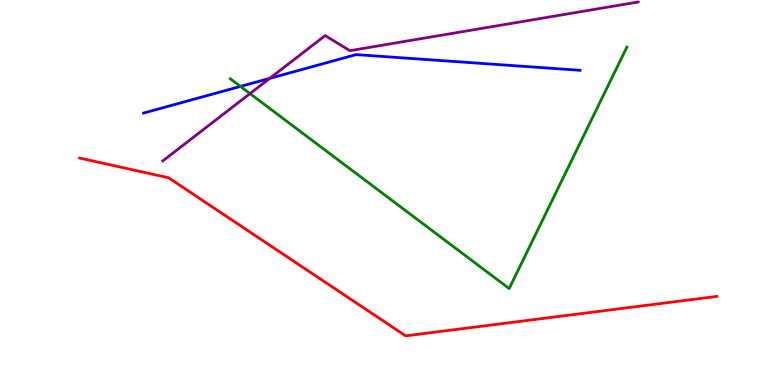[{'lines': ['blue', 'red'], 'intersections': []}, {'lines': ['green', 'red'], 'intersections': []}, {'lines': ['purple', 'red'], 'intersections': []}, {'lines': ['blue', 'green'], 'intersections': [{'x': 3.1, 'y': 7.76}]}, {'lines': ['blue', 'purple'], 'intersections': [{'x': 3.48, 'y': 7.96}]}, {'lines': ['green', 'purple'], 'intersections': [{'x': 3.23, 'y': 7.57}]}]